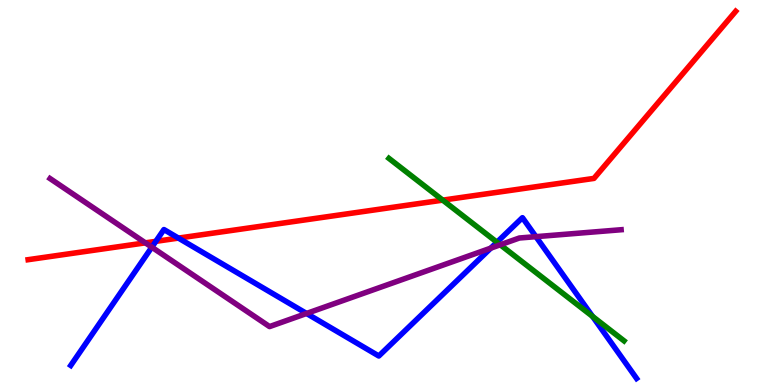[{'lines': ['blue', 'red'], 'intersections': [{'x': 2.01, 'y': 3.73}, {'x': 2.3, 'y': 3.82}]}, {'lines': ['green', 'red'], 'intersections': [{'x': 5.71, 'y': 4.8}]}, {'lines': ['purple', 'red'], 'intersections': [{'x': 1.88, 'y': 3.69}]}, {'lines': ['blue', 'green'], 'intersections': [{'x': 6.41, 'y': 3.71}, {'x': 7.65, 'y': 1.78}]}, {'lines': ['blue', 'purple'], 'intersections': [{'x': 1.96, 'y': 3.58}, {'x': 3.96, 'y': 1.86}, {'x': 6.33, 'y': 3.55}, {'x': 6.92, 'y': 3.85}]}, {'lines': ['green', 'purple'], 'intersections': [{'x': 6.45, 'y': 3.64}]}]